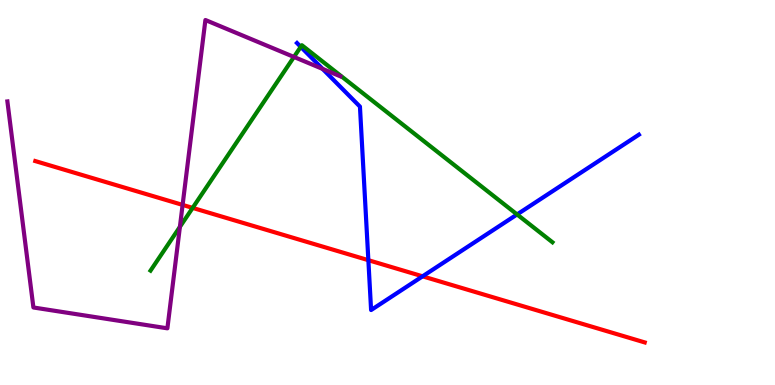[{'lines': ['blue', 'red'], 'intersections': [{'x': 4.75, 'y': 3.24}, {'x': 5.45, 'y': 2.82}]}, {'lines': ['green', 'red'], 'intersections': [{'x': 2.49, 'y': 4.6}]}, {'lines': ['purple', 'red'], 'intersections': [{'x': 2.36, 'y': 4.68}]}, {'lines': ['blue', 'green'], 'intersections': [{'x': 3.88, 'y': 8.78}, {'x': 6.67, 'y': 4.43}]}, {'lines': ['blue', 'purple'], 'intersections': [{'x': 4.16, 'y': 8.21}]}, {'lines': ['green', 'purple'], 'intersections': [{'x': 2.32, 'y': 4.11}, {'x': 3.79, 'y': 8.52}]}]